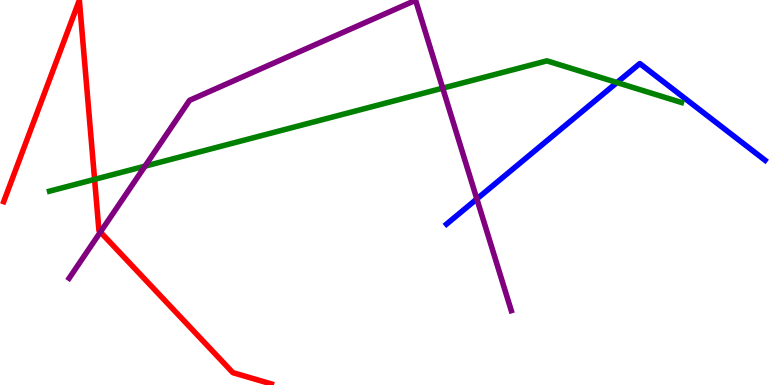[{'lines': ['blue', 'red'], 'intersections': []}, {'lines': ['green', 'red'], 'intersections': [{'x': 1.22, 'y': 5.34}]}, {'lines': ['purple', 'red'], 'intersections': [{'x': 1.3, 'y': 3.97}]}, {'lines': ['blue', 'green'], 'intersections': [{'x': 7.96, 'y': 7.86}]}, {'lines': ['blue', 'purple'], 'intersections': [{'x': 6.15, 'y': 4.83}]}, {'lines': ['green', 'purple'], 'intersections': [{'x': 1.87, 'y': 5.68}, {'x': 5.71, 'y': 7.71}]}]